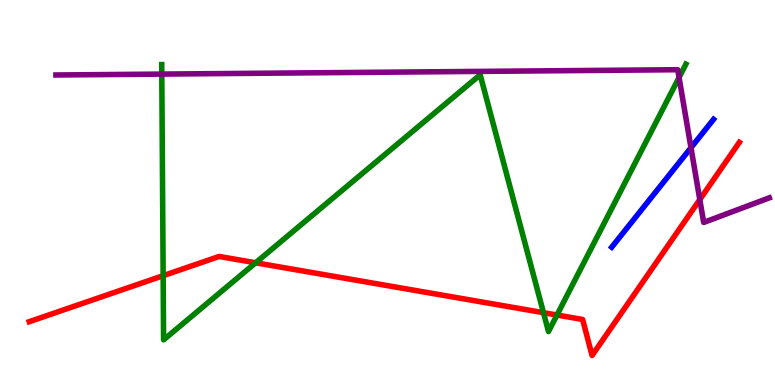[{'lines': ['blue', 'red'], 'intersections': []}, {'lines': ['green', 'red'], 'intersections': [{'x': 2.11, 'y': 2.84}, {'x': 3.3, 'y': 3.17}, {'x': 7.01, 'y': 1.88}, {'x': 7.19, 'y': 1.82}]}, {'lines': ['purple', 'red'], 'intersections': [{'x': 9.03, 'y': 4.82}]}, {'lines': ['blue', 'green'], 'intersections': []}, {'lines': ['blue', 'purple'], 'intersections': [{'x': 8.92, 'y': 6.16}]}, {'lines': ['green', 'purple'], 'intersections': [{'x': 2.09, 'y': 8.08}, {'x': 8.76, 'y': 7.99}]}]